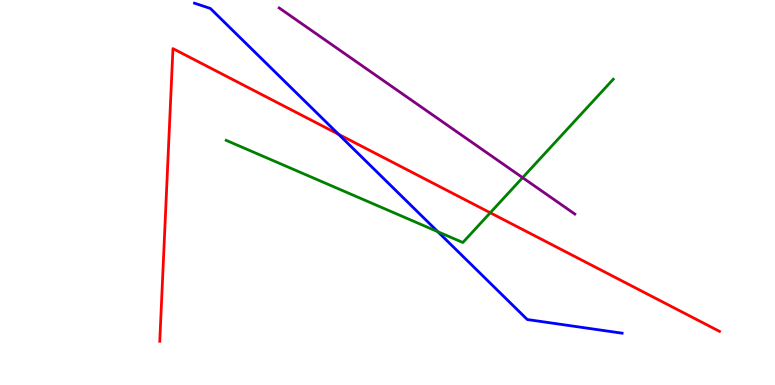[{'lines': ['blue', 'red'], 'intersections': [{'x': 4.37, 'y': 6.51}]}, {'lines': ['green', 'red'], 'intersections': [{'x': 6.33, 'y': 4.47}]}, {'lines': ['purple', 'red'], 'intersections': []}, {'lines': ['blue', 'green'], 'intersections': [{'x': 5.65, 'y': 3.98}]}, {'lines': ['blue', 'purple'], 'intersections': []}, {'lines': ['green', 'purple'], 'intersections': [{'x': 6.74, 'y': 5.39}]}]